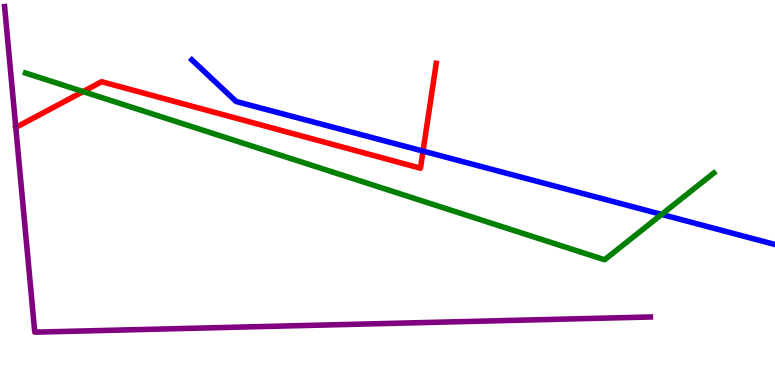[{'lines': ['blue', 'red'], 'intersections': [{'x': 5.46, 'y': 6.08}]}, {'lines': ['green', 'red'], 'intersections': [{'x': 1.07, 'y': 7.62}]}, {'lines': ['purple', 'red'], 'intersections': []}, {'lines': ['blue', 'green'], 'intersections': [{'x': 8.54, 'y': 4.43}]}, {'lines': ['blue', 'purple'], 'intersections': []}, {'lines': ['green', 'purple'], 'intersections': []}]